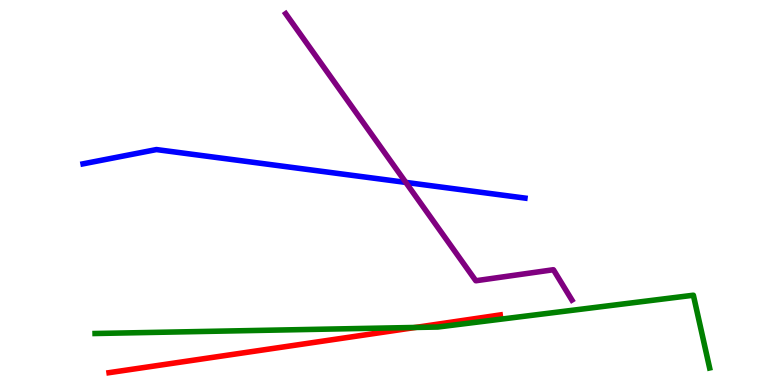[{'lines': ['blue', 'red'], 'intersections': []}, {'lines': ['green', 'red'], 'intersections': [{'x': 5.36, 'y': 1.49}]}, {'lines': ['purple', 'red'], 'intersections': []}, {'lines': ['blue', 'green'], 'intersections': []}, {'lines': ['blue', 'purple'], 'intersections': [{'x': 5.24, 'y': 5.26}]}, {'lines': ['green', 'purple'], 'intersections': []}]